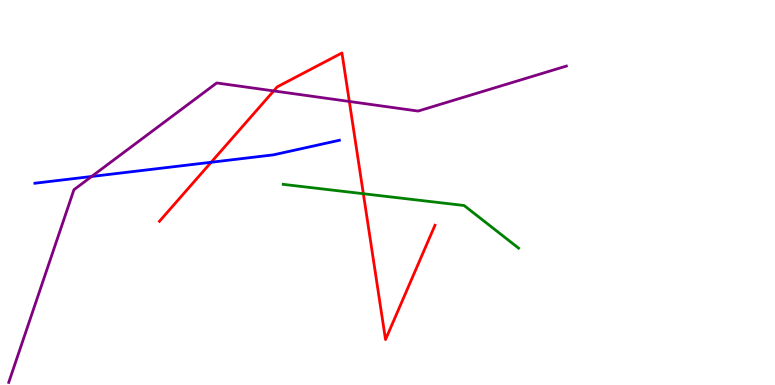[{'lines': ['blue', 'red'], 'intersections': [{'x': 2.72, 'y': 5.79}]}, {'lines': ['green', 'red'], 'intersections': [{'x': 4.69, 'y': 4.97}]}, {'lines': ['purple', 'red'], 'intersections': [{'x': 3.53, 'y': 7.64}, {'x': 4.51, 'y': 7.36}]}, {'lines': ['blue', 'green'], 'intersections': []}, {'lines': ['blue', 'purple'], 'intersections': [{'x': 1.18, 'y': 5.42}]}, {'lines': ['green', 'purple'], 'intersections': []}]